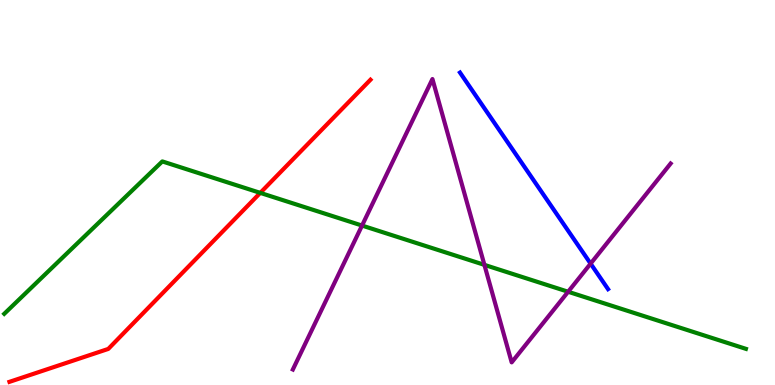[{'lines': ['blue', 'red'], 'intersections': []}, {'lines': ['green', 'red'], 'intersections': [{'x': 3.36, 'y': 4.99}]}, {'lines': ['purple', 'red'], 'intersections': []}, {'lines': ['blue', 'green'], 'intersections': []}, {'lines': ['blue', 'purple'], 'intersections': [{'x': 7.62, 'y': 3.15}]}, {'lines': ['green', 'purple'], 'intersections': [{'x': 4.67, 'y': 4.14}, {'x': 6.25, 'y': 3.12}, {'x': 7.33, 'y': 2.42}]}]